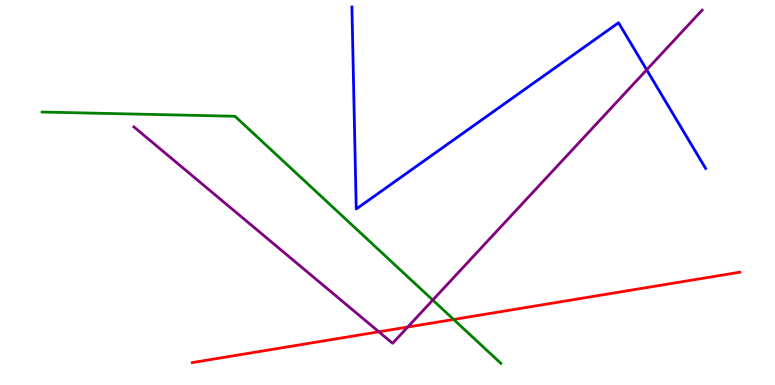[{'lines': ['blue', 'red'], 'intersections': []}, {'lines': ['green', 'red'], 'intersections': [{'x': 5.85, 'y': 1.7}]}, {'lines': ['purple', 'red'], 'intersections': [{'x': 4.89, 'y': 1.38}, {'x': 5.26, 'y': 1.51}]}, {'lines': ['blue', 'green'], 'intersections': []}, {'lines': ['blue', 'purple'], 'intersections': [{'x': 8.34, 'y': 8.19}]}, {'lines': ['green', 'purple'], 'intersections': [{'x': 5.58, 'y': 2.21}]}]